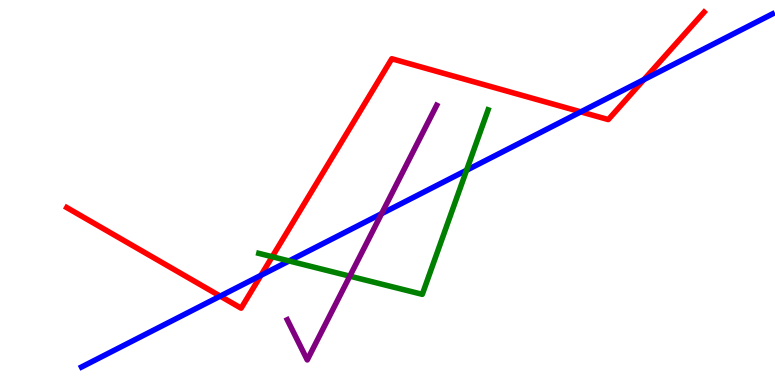[{'lines': ['blue', 'red'], 'intersections': [{'x': 2.84, 'y': 2.31}, {'x': 3.37, 'y': 2.85}, {'x': 7.49, 'y': 7.09}, {'x': 8.31, 'y': 7.93}]}, {'lines': ['green', 'red'], 'intersections': [{'x': 3.51, 'y': 3.33}]}, {'lines': ['purple', 'red'], 'intersections': []}, {'lines': ['blue', 'green'], 'intersections': [{'x': 3.73, 'y': 3.22}, {'x': 6.02, 'y': 5.58}]}, {'lines': ['blue', 'purple'], 'intersections': [{'x': 4.92, 'y': 4.45}]}, {'lines': ['green', 'purple'], 'intersections': [{'x': 4.51, 'y': 2.83}]}]